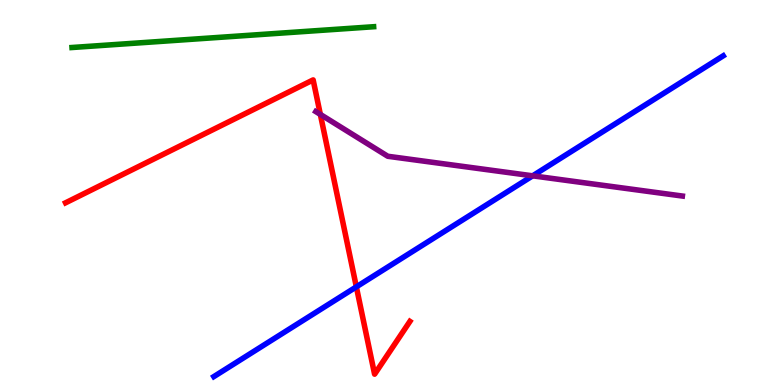[{'lines': ['blue', 'red'], 'intersections': [{'x': 4.6, 'y': 2.55}]}, {'lines': ['green', 'red'], 'intersections': []}, {'lines': ['purple', 'red'], 'intersections': [{'x': 4.13, 'y': 7.03}]}, {'lines': ['blue', 'green'], 'intersections': []}, {'lines': ['blue', 'purple'], 'intersections': [{'x': 6.87, 'y': 5.43}]}, {'lines': ['green', 'purple'], 'intersections': []}]